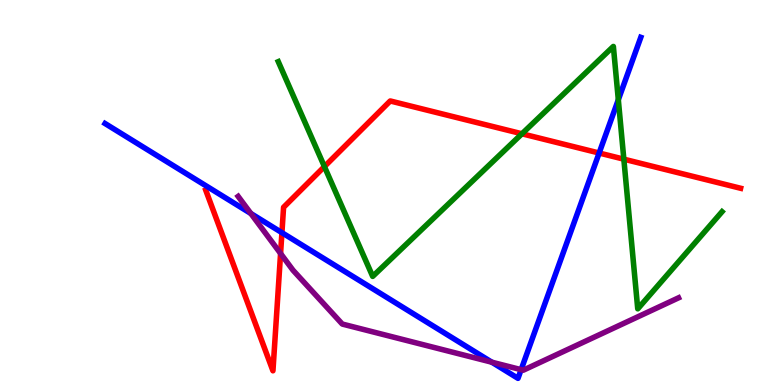[{'lines': ['blue', 'red'], 'intersections': [{'x': 3.64, 'y': 3.96}, {'x': 7.73, 'y': 6.03}]}, {'lines': ['green', 'red'], 'intersections': [{'x': 4.19, 'y': 5.67}, {'x': 6.73, 'y': 6.53}, {'x': 8.05, 'y': 5.87}]}, {'lines': ['purple', 'red'], 'intersections': [{'x': 3.62, 'y': 3.42}]}, {'lines': ['blue', 'green'], 'intersections': [{'x': 7.98, 'y': 7.41}]}, {'lines': ['blue', 'purple'], 'intersections': [{'x': 3.24, 'y': 4.45}, {'x': 6.35, 'y': 0.592}, {'x': 6.72, 'y': 0.398}]}, {'lines': ['green', 'purple'], 'intersections': []}]